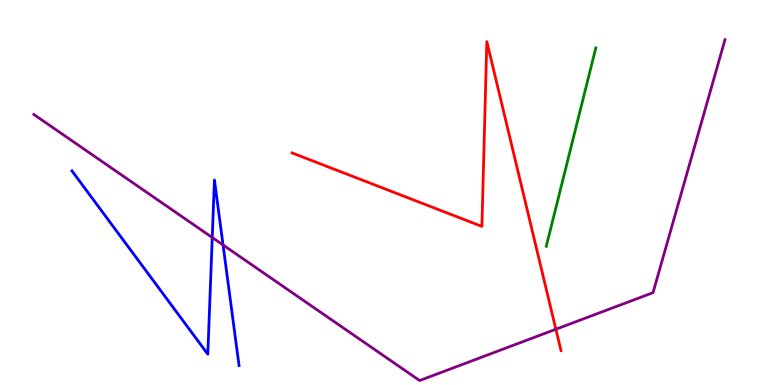[{'lines': ['blue', 'red'], 'intersections': []}, {'lines': ['green', 'red'], 'intersections': []}, {'lines': ['purple', 'red'], 'intersections': [{'x': 7.17, 'y': 1.45}]}, {'lines': ['blue', 'green'], 'intersections': []}, {'lines': ['blue', 'purple'], 'intersections': [{'x': 2.74, 'y': 3.83}, {'x': 2.88, 'y': 3.64}]}, {'lines': ['green', 'purple'], 'intersections': []}]